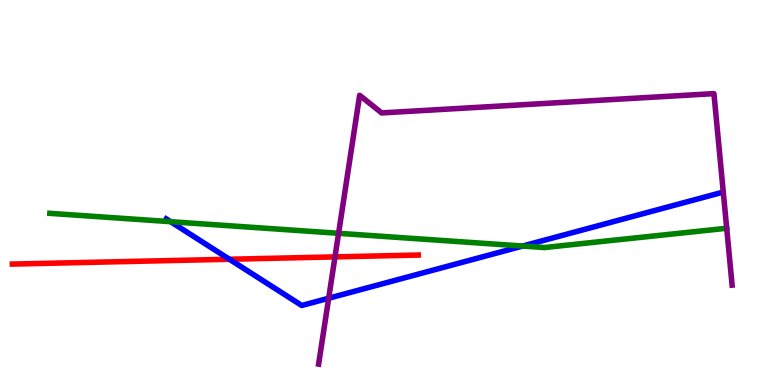[{'lines': ['blue', 'red'], 'intersections': [{'x': 2.96, 'y': 3.27}]}, {'lines': ['green', 'red'], 'intersections': []}, {'lines': ['purple', 'red'], 'intersections': [{'x': 4.32, 'y': 3.33}]}, {'lines': ['blue', 'green'], 'intersections': [{'x': 2.2, 'y': 4.24}, {'x': 6.74, 'y': 3.61}]}, {'lines': ['blue', 'purple'], 'intersections': [{'x': 4.24, 'y': 2.25}]}, {'lines': ['green', 'purple'], 'intersections': [{'x': 4.37, 'y': 3.94}]}]